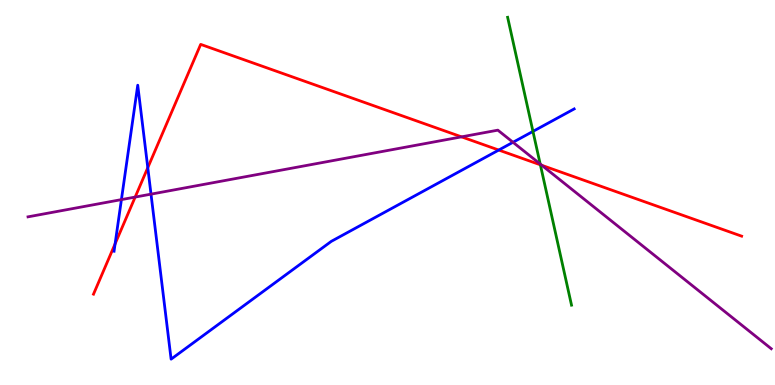[{'lines': ['blue', 'red'], 'intersections': [{'x': 1.49, 'y': 3.67}, {'x': 1.91, 'y': 5.64}, {'x': 6.44, 'y': 6.1}]}, {'lines': ['green', 'red'], 'intersections': [{'x': 6.97, 'y': 5.72}]}, {'lines': ['purple', 'red'], 'intersections': [{'x': 1.74, 'y': 4.88}, {'x': 5.96, 'y': 6.45}, {'x': 6.99, 'y': 5.71}]}, {'lines': ['blue', 'green'], 'intersections': [{'x': 6.88, 'y': 6.59}]}, {'lines': ['blue', 'purple'], 'intersections': [{'x': 1.57, 'y': 4.82}, {'x': 1.95, 'y': 4.96}, {'x': 6.62, 'y': 6.3}]}, {'lines': ['green', 'purple'], 'intersections': [{'x': 6.97, 'y': 5.74}]}]